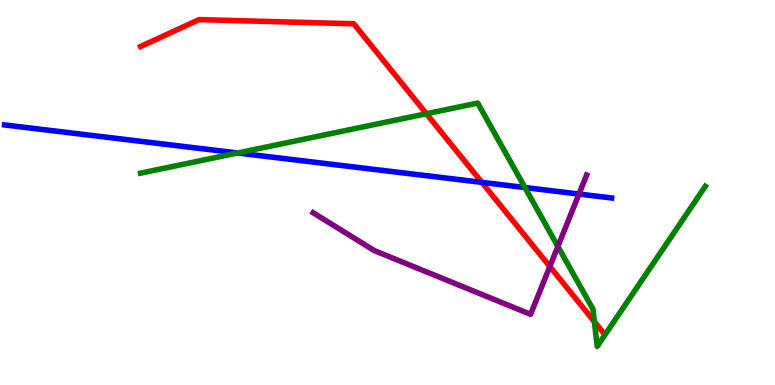[{'lines': ['blue', 'red'], 'intersections': [{'x': 6.22, 'y': 5.26}]}, {'lines': ['green', 'red'], 'intersections': [{'x': 5.5, 'y': 7.05}, {'x': 7.67, 'y': 1.64}]}, {'lines': ['purple', 'red'], 'intersections': [{'x': 7.09, 'y': 3.08}]}, {'lines': ['blue', 'green'], 'intersections': [{'x': 3.07, 'y': 6.03}, {'x': 6.77, 'y': 5.13}]}, {'lines': ['blue', 'purple'], 'intersections': [{'x': 7.47, 'y': 4.96}]}, {'lines': ['green', 'purple'], 'intersections': [{'x': 7.2, 'y': 3.6}]}]